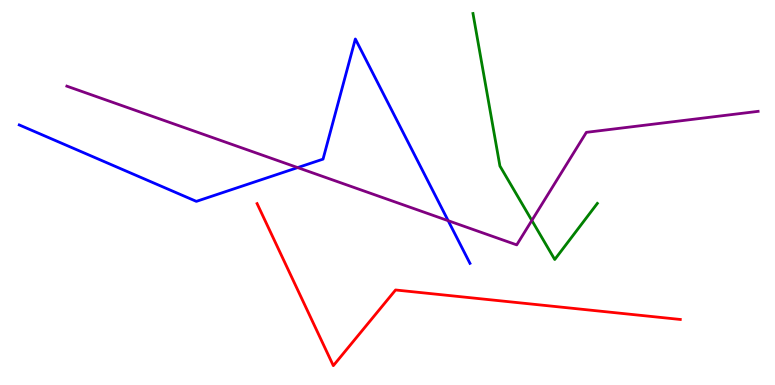[{'lines': ['blue', 'red'], 'intersections': []}, {'lines': ['green', 'red'], 'intersections': []}, {'lines': ['purple', 'red'], 'intersections': []}, {'lines': ['blue', 'green'], 'intersections': []}, {'lines': ['blue', 'purple'], 'intersections': [{'x': 3.84, 'y': 5.65}, {'x': 5.78, 'y': 4.27}]}, {'lines': ['green', 'purple'], 'intersections': [{'x': 6.86, 'y': 4.27}]}]